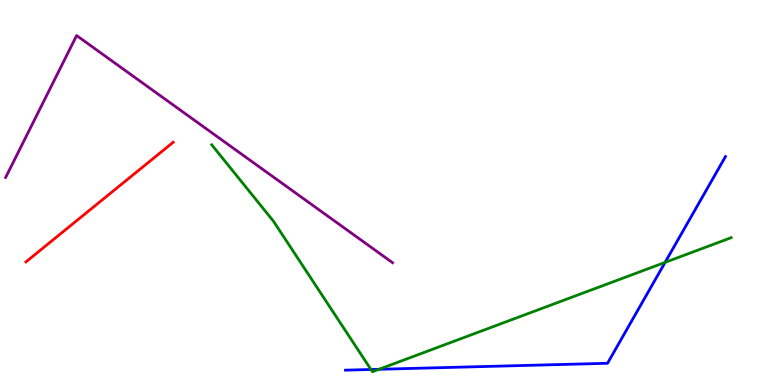[{'lines': ['blue', 'red'], 'intersections': []}, {'lines': ['green', 'red'], 'intersections': []}, {'lines': ['purple', 'red'], 'intersections': []}, {'lines': ['blue', 'green'], 'intersections': [{'x': 4.79, 'y': 0.403}, {'x': 4.89, 'y': 0.408}, {'x': 8.58, 'y': 3.19}]}, {'lines': ['blue', 'purple'], 'intersections': []}, {'lines': ['green', 'purple'], 'intersections': []}]